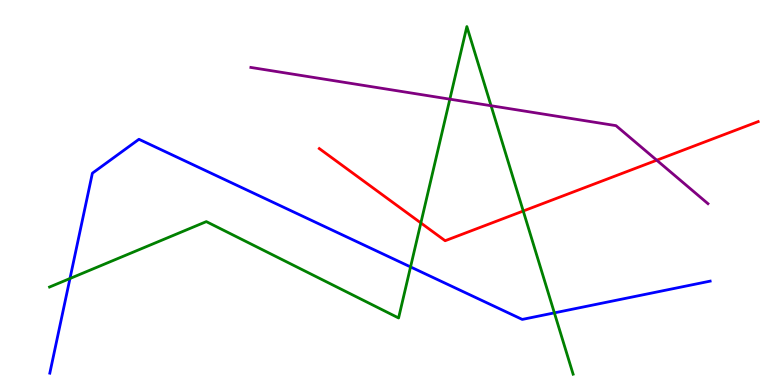[{'lines': ['blue', 'red'], 'intersections': []}, {'lines': ['green', 'red'], 'intersections': [{'x': 5.43, 'y': 4.21}, {'x': 6.75, 'y': 4.52}]}, {'lines': ['purple', 'red'], 'intersections': [{'x': 8.47, 'y': 5.84}]}, {'lines': ['blue', 'green'], 'intersections': [{'x': 0.903, 'y': 2.77}, {'x': 5.3, 'y': 3.07}, {'x': 7.15, 'y': 1.87}]}, {'lines': ['blue', 'purple'], 'intersections': []}, {'lines': ['green', 'purple'], 'intersections': [{'x': 5.8, 'y': 7.42}, {'x': 6.34, 'y': 7.25}]}]